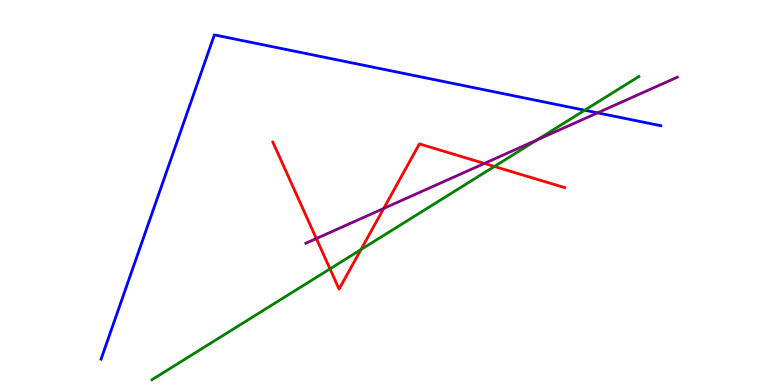[{'lines': ['blue', 'red'], 'intersections': []}, {'lines': ['green', 'red'], 'intersections': [{'x': 4.26, 'y': 3.02}, {'x': 4.66, 'y': 3.52}, {'x': 6.38, 'y': 5.68}]}, {'lines': ['purple', 'red'], 'intersections': [{'x': 4.08, 'y': 3.8}, {'x': 4.95, 'y': 4.59}, {'x': 6.25, 'y': 5.75}]}, {'lines': ['blue', 'green'], 'intersections': [{'x': 7.54, 'y': 7.14}]}, {'lines': ['blue', 'purple'], 'intersections': [{'x': 7.71, 'y': 7.07}]}, {'lines': ['green', 'purple'], 'intersections': [{'x': 6.93, 'y': 6.37}]}]